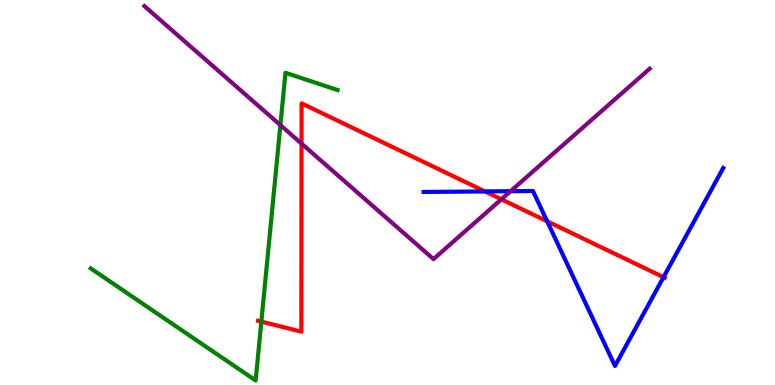[{'lines': ['blue', 'red'], 'intersections': [{'x': 6.26, 'y': 5.03}, {'x': 7.06, 'y': 4.25}, {'x': 8.56, 'y': 2.8}]}, {'lines': ['green', 'red'], 'intersections': [{'x': 3.37, 'y': 1.65}]}, {'lines': ['purple', 'red'], 'intersections': [{'x': 3.89, 'y': 6.27}, {'x': 6.47, 'y': 4.82}]}, {'lines': ['blue', 'green'], 'intersections': []}, {'lines': ['blue', 'purple'], 'intersections': [{'x': 6.59, 'y': 5.03}]}, {'lines': ['green', 'purple'], 'intersections': [{'x': 3.62, 'y': 6.75}]}]